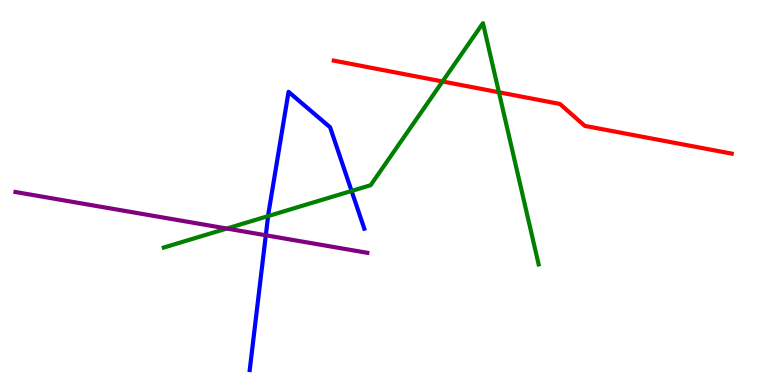[{'lines': ['blue', 'red'], 'intersections': []}, {'lines': ['green', 'red'], 'intersections': [{'x': 5.71, 'y': 7.88}, {'x': 6.44, 'y': 7.6}]}, {'lines': ['purple', 'red'], 'intersections': []}, {'lines': ['blue', 'green'], 'intersections': [{'x': 3.46, 'y': 4.39}, {'x': 4.54, 'y': 5.04}]}, {'lines': ['blue', 'purple'], 'intersections': [{'x': 3.43, 'y': 3.89}]}, {'lines': ['green', 'purple'], 'intersections': [{'x': 2.93, 'y': 4.06}]}]